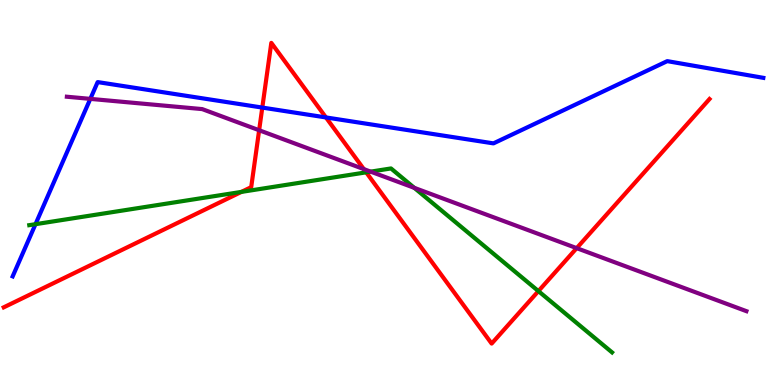[{'lines': ['blue', 'red'], 'intersections': [{'x': 3.38, 'y': 7.21}, {'x': 4.21, 'y': 6.95}]}, {'lines': ['green', 'red'], 'intersections': [{'x': 3.11, 'y': 5.02}, {'x': 4.72, 'y': 5.52}, {'x': 6.95, 'y': 2.44}]}, {'lines': ['purple', 'red'], 'intersections': [{'x': 3.34, 'y': 6.62}, {'x': 4.69, 'y': 5.61}, {'x': 7.44, 'y': 3.55}]}, {'lines': ['blue', 'green'], 'intersections': [{'x': 0.458, 'y': 4.18}]}, {'lines': ['blue', 'purple'], 'intersections': [{'x': 1.17, 'y': 7.43}]}, {'lines': ['green', 'purple'], 'intersections': [{'x': 4.78, 'y': 5.54}, {'x': 5.35, 'y': 5.12}]}]